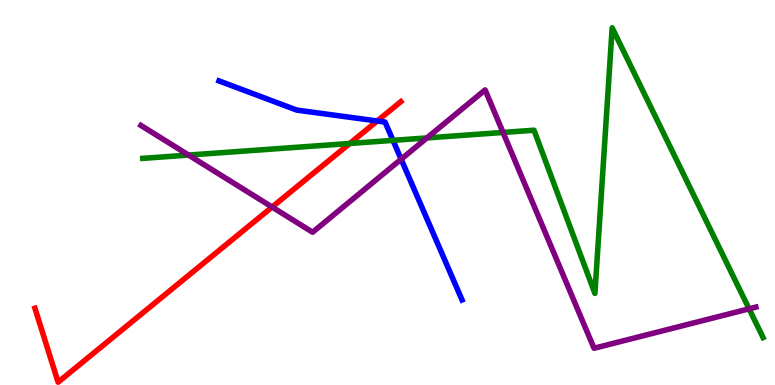[{'lines': ['blue', 'red'], 'intersections': [{'x': 4.87, 'y': 6.86}]}, {'lines': ['green', 'red'], 'intersections': [{'x': 4.51, 'y': 6.27}]}, {'lines': ['purple', 'red'], 'intersections': [{'x': 3.51, 'y': 4.62}]}, {'lines': ['blue', 'green'], 'intersections': [{'x': 5.07, 'y': 6.35}]}, {'lines': ['blue', 'purple'], 'intersections': [{'x': 5.18, 'y': 5.86}]}, {'lines': ['green', 'purple'], 'intersections': [{'x': 2.43, 'y': 5.97}, {'x': 5.51, 'y': 6.42}, {'x': 6.49, 'y': 6.56}, {'x': 9.67, 'y': 1.98}]}]